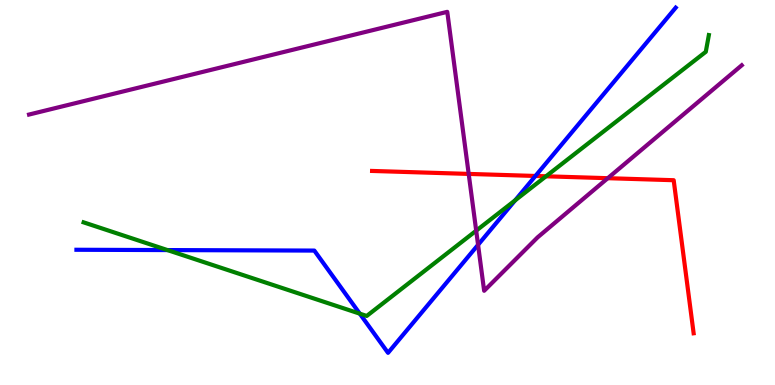[{'lines': ['blue', 'red'], 'intersections': [{'x': 6.91, 'y': 5.43}]}, {'lines': ['green', 'red'], 'intersections': [{'x': 7.05, 'y': 5.42}]}, {'lines': ['purple', 'red'], 'intersections': [{'x': 6.05, 'y': 5.48}, {'x': 7.84, 'y': 5.37}]}, {'lines': ['blue', 'green'], 'intersections': [{'x': 2.16, 'y': 3.5}, {'x': 4.64, 'y': 1.85}, {'x': 6.65, 'y': 4.8}]}, {'lines': ['blue', 'purple'], 'intersections': [{'x': 6.17, 'y': 3.64}]}, {'lines': ['green', 'purple'], 'intersections': [{'x': 6.14, 'y': 4.01}]}]